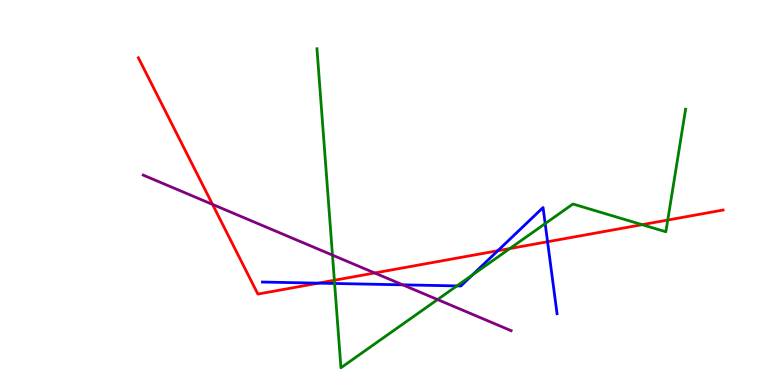[{'lines': ['blue', 'red'], 'intersections': [{'x': 4.11, 'y': 2.65}, {'x': 6.42, 'y': 3.49}, {'x': 7.07, 'y': 3.72}]}, {'lines': ['green', 'red'], 'intersections': [{'x': 4.31, 'y': 2.72}, {'x': 6.58, 'y': 3.54}, {'x': 8.29, 'y': 4.16}, {'x': 8.62, 'y': 4.28}]}, {'lines': ['purple', 'red'], 'intersections': [{'x': 2.74, 'y': 4.69}, {'x': 4.83, 'y': 2.91}]}, {'lines': ['blue', 'green'], 'intersections': [{'x': 4.32, 'y': 2.64}, {'x': 5.9, 'y': 2.57}, {'x': 6.09, 'y': 2.86}, {'x': 7.03, 'y': 4.19}]}, {'lines': ['blue', 'purple'], 'intersections': [{'x': 5.2, 'y': 2.6}]}, {'lines': ['green', 'purple'], 'intersections': [{'x': 4.29, 'y': 3.37}, {'x': 5.65, 'y': 2.22}]}]